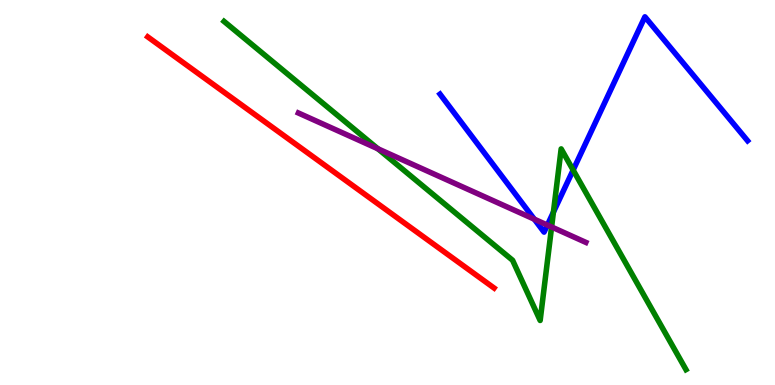[{'lines': ['blue', 'red'], 'intersections': []}, {'lines': ['green', 'red'], 'intersections': []}, {'lines': ['purple', 'red'], 'intersections': []}, {'lines': ['blue', 'green'], 'intersections': [{'x': 7.14, 'y': 4.49}, {'x': 7.4, 'y': 5.58}]}, {'lines': ['blue', 'purple'], 'intersections': [{'x': 6.89, 'y': 4.31}, {'x': 7.06, 'y': 4.15}]}, {'lines': ['green', 'purple'], 'intersections': [{'x': 4.88, 'y': 6.14}, {'x': 7.12, 'y': 4.1}]}]